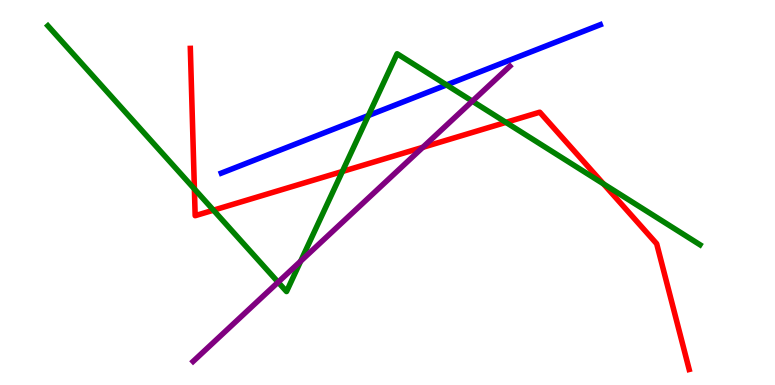[{'lines': ['blue', 'red'], 'intersections': []}, {'lines': ['green', 'red'], 'intersections': [{'x': 2.51, 'y': 5.09}, {'x': 2.75, 'y': 4.54}, {'x': 4.42, 'y': 5.55}, {'x': 6.53, 'y': 6.82}, {'x': 7.79, 'y': 5.22}]}, {'lines': ['purple', 'red'], 'intersections': [{'x': 5.46, 'y': 6.17}]}, {'lines': ['blue', 'green'], 'intersections': [{'x': 4.75, 'y': 7.0}, {'x': 5.76, 'y': 7.79}]}, {'lines': ['blue', 'purple'], 'intersections': []}, {'lines': ['green', 'purple'], 'intersections': [{'x': 3.59, 'y': 2.67}, {'x': 3.88, 'y': 3.22}, {'x': 6.09, 'y': 7.37}]}]